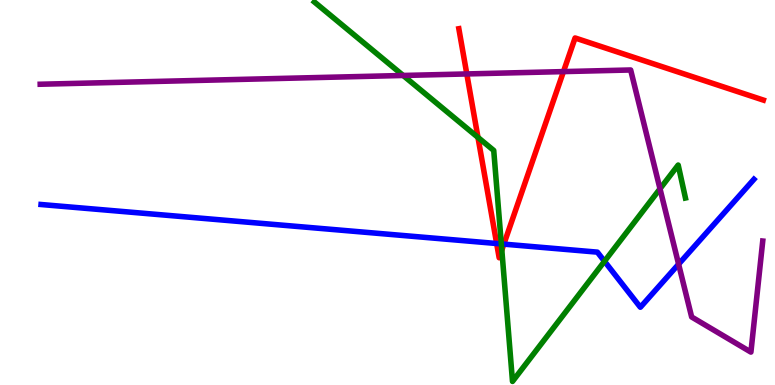[{'lines': ['blue', 'red'], 'intersections': [{'x': 6.41, 'y': 3.67}, {'x': 6.5, 'y': 3.66}]}, {'lines': ['green', 'red'], 'intersections': [{'x': 6.17, 'y': 6.43}, {'x': 6.48, 'y': 3.5}]}, {'lines': ['purple', 'red'], 'intersections': [{'x': 6.02, 'y': 8.08}, {'x': 7.27, 'y': 8.14}]}, {'lines': ['blue', 'green'], 'intersections': [{'x': 6.47, 'y': 3.66}, {'x': 7.8, 'y': 3.21}]}, {'lines': ['blue', 'purple'], 'intersections': [{'x': 8.76, 'y': 3.14}]}, {'lines': ['green', 'purple'], 'intersections': [{'x': 5.2, 'y': 8.04}, {'x': 8.52, 'y': 5.1}]}]